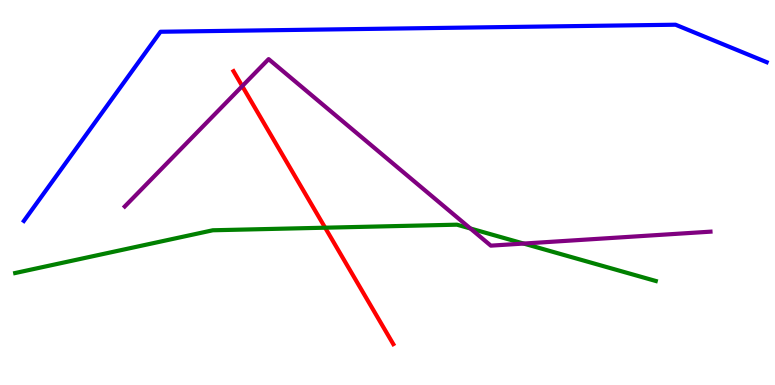[{'lines': ['blue', 'red'], 'intersections': []}, {'lines': ['green', 'red'], 'intersections': [{'x': 4.2, 'y': 4.09}]}, {'lines': ['purple', 'red'], 'intersections': [{'x': 3.13, 'y': 7.76}]}, {'lines': ['blue', 'green'], 'intersections': []}, {'lines': ['blue', 'purple'], 'intersections': []}, {'lines': ['green', 'purple'], 'intersections': [{'x': 6.07, 'y': 4.07}, {'x': 6.76, 'y': 3.67}]}]